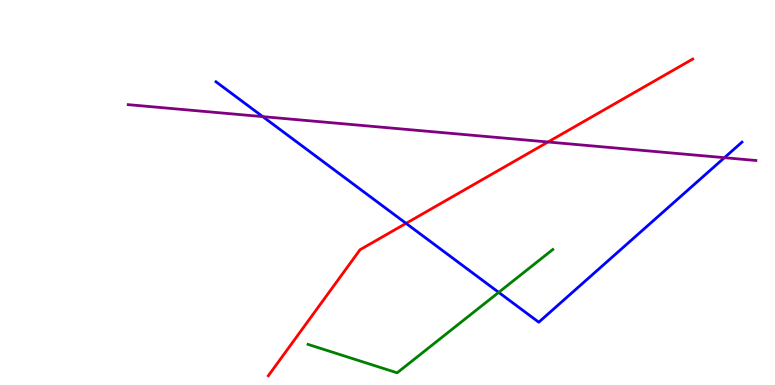[{'lines': ['blue', 'red'], 'intersections': [{'x': 5.24, 'y': 4.2}]}, {'lines': ['green', 'red'], 'intersections': []}, {'lines': ['purple', 'red'], 'intersections': [{'x': 7.07, 'y': 6.31}]}, {'lines': ['blue', 'green'], 'intersections': [{'x': 6.43, 'y': 2.41}]}, {'lines': ['blue', 'purple'], 'intersections': [{'x': 3.39, 'y': 6.97}, {'x': 9.35, 'y': 5.9}]}, {'lines': ['green', 'purple'], 'intersections': []}]